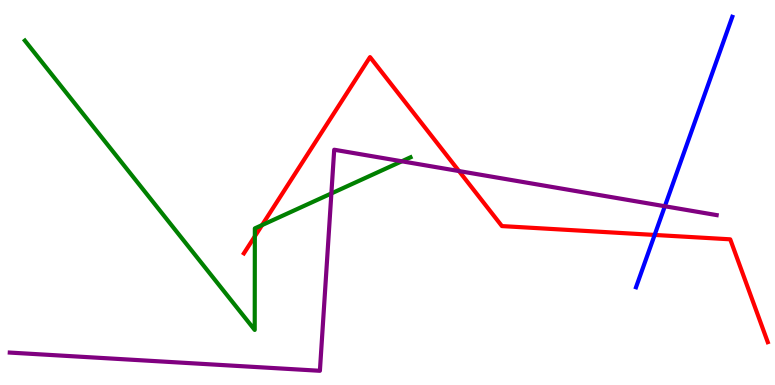[{'lines': ['blue', 'red'], 'intersections': [{'x': 8.45, 'y': 3.9}]}, {'lines': ['green', 'red'], 'intersections': [{'x': 3.29, 'y': 3.86}, {'x': 3.38, 'y': 4.15}]}, {'lines': ['purple', 'red'], 'intersections': [{'x': 5.92, 'y': 5.56}]}, {'lines': ['blue', 'green'], 'intersections': []}, {'lines': ['blue', 'purple'], 'intersections': [{'x': 8.58, 'y': 4.64}]}, {'lines': ['green', 'purple'], 'intersections': [{'x': 4.28, 'y': 4.98}, {'x': 5.18, 'y': 5.81}]}]